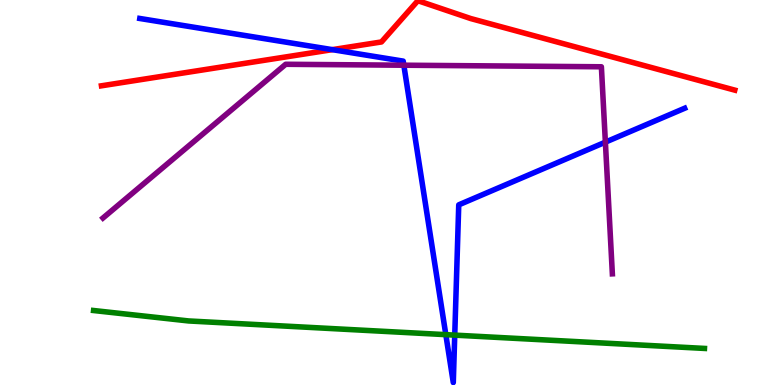[{'lines': ['blue', 'red'], 'intersections': [{'x': 4.29, 'y': 8.71}]}, {'lines': ['green', 'red'], 'intersections': []}, {'lines': ['purple', 'red'], 'intersections': []}, {'lines': ['blue', 'green'], 'intersections': [{'x': 5.75, 'y': 1.31}, {'x': 5.87, 'y': 1.3}]}, {'lines': ['blue', 'purple'], 'intersections': [{'x': 5.21, 'y': 8.31}, {'x': 7.81, 'y': 6.31}]}, {'lines': ['green', 'purple'], 'intersections': []}]